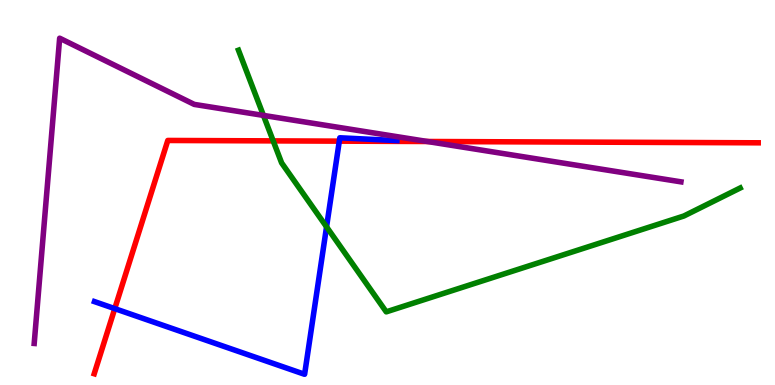[{'lines': ['blue', 'red'], 'intersections': [{'x': 1.48, 'y': 1.98}, {'x': 4.38, 'y': 6.33}]}, {'lines': ['green', 'red'], 'intersections': [{'x': 3.53, 'y': 6.34}]}, {'lines': ['purple', 'red'], 'intersections': [{'x': 5.51, 'y': 6.32}]}, {'lines': ['blue', 'green'], 'intersections': [{'x': 4.21, 'y': 4.11}]}, {'lines': ['blue', 'purple'], 'intersections': []}, {'lines': ['green', 'purple'], 'intersections': [{'x': 3.4, 'y': 7.0}]}]